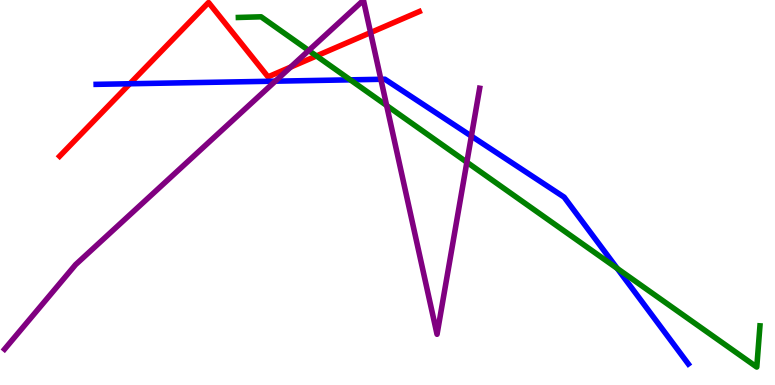[{'lines': ['blue', 'red'], 'intersections': [{'x': 1.68, 'y': 7.82}]}, {'lines': ['green', 'red'], 'intersections': [{'x': 4.08, 'y': 8.55}]}, {'lines': ['purple', 'red'], 'intersections': [{'x': 3.75, 'y': 8.26}, {'x': 4.78, 'y': 9.15}]}, {'lines': ['blue', 'green'], 'intersections': [{'x': 4.52, 'y': 7.93}, {'x': 7.96, 'y': 3.03}]}, {'lines': ['blue', 'purple'], 'intersections': [{'x': 3.55, 'y': 7.89}, {'x': 4.91, 'y': 7.94}, {'x': 6.08, 'y': 6.46}]}, {'lines': ['green', 'purple'], 'intersections': [{'x': 3.98, 'y': 8.69}, {'x': 4.99, 'y': 7.26}, {'x': 6.02, 'y': 5.79}]}]